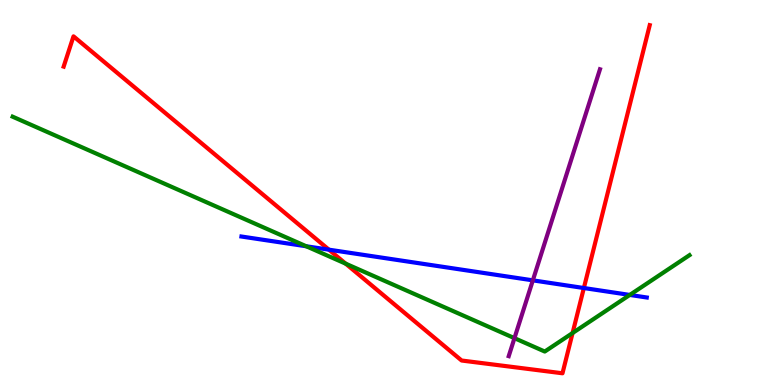[{'lines': ['blue', 'red'], 'intersections': [{'x': 4.24, 'y': 3.51}, {'x': 7.53, 'y': 2.52}]}, {'lines': ['green', 'red'], 'intersections': [{'x': 4.46, 'y': 3.15}, {'x': 7.39, 'y': 1.35}]}, {'lines': ['purple', 'red'], 'intersections': []}, {'lines': ['blue', 'green'], 'intersections': [{'x': 3.95, 'y': 3.6}, {'x': 8.13, 'y': 2.34}]}, {'lines': ['blue', 'purple'], 'intersections': [{'x': 6.88, 'y': 2.72}]}, {'lines': ['green', 'purple'], 'intersections': [{'x': 6.64, 'y': 1.22}]}]